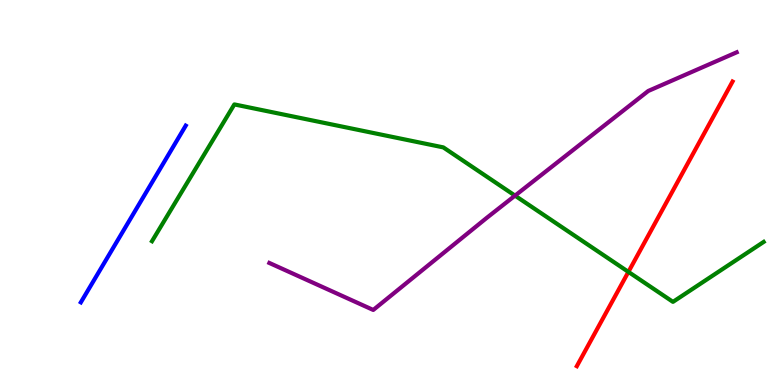[{'lines': ['blue', 'red'], 'intersections': []}, {'lines': ['green', 'red'], 'intersections': [{'x': 8.11, 'y': 2.94}]}, {'lines': ['purple', 'red'], 'intersections': []}, {'lines': ['blue', 'green'], 'intersections': []}, {'lines': ['blue', 'purple'], 'intersections': []}, {'lines': ['green', 'purple'], 'intersections': [{'x': 6.65, 'y': 4.92}]}]